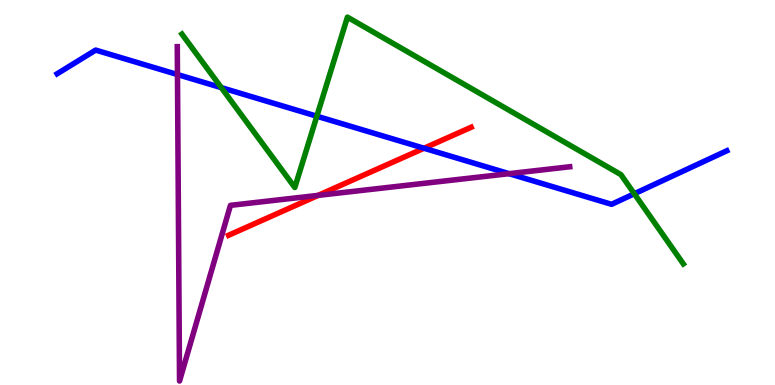[{'lines': ['blue', 'red'], 'intersections': [{'x': 5.47, 'y': 6.15}]}, {'lines': ['green', 'red'], 'intersections': []}, {'lines': ['purple', 'red'], 'intersections': [{'x': 4.1, 'y': 4.93}]}, {'lines': ['blue', 'green'], 'intersections': [{'x': 2.86, 'y': 7.72}, {'x': 4.09, 'y': 6.98}, {'x': 8.18, 'y': 4.97}]}, {'lines': ['blue', 'purple'], 'intersections': [{'x': 2.29, 'y': 8.06}, {'x': 6.57, 'y': 5.49}]}, {'lines': ['green', 'purple'], 'intersections': []}]